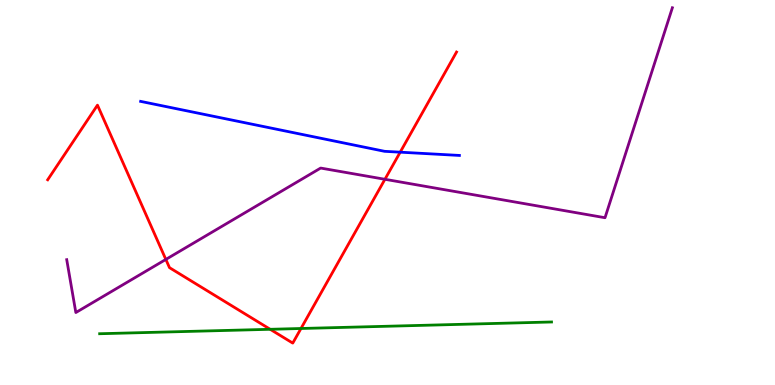[{'lines': ['blue', 'red'], 'intersections': [{'x': 5.16, 'y': 6.05}]}, {'lines': ['green', 'red'], 'intersections': [{'x': 3.49, 'y': 1.45}, {'x': 3.88, 'y': 1.47}]}, {'lines': ['purple', 'red'], 'intersections': [{'x': 2.14, 'y': 3.26}, {'x': 4.97, 'y': 5.34}]}, {'lines': ['blue', 'green'], 'intersections': []}, {'lines': ['blue', 'purple'], 'intersections': []}, {'lines': ['green', 'purple'], 'intersections': []}]